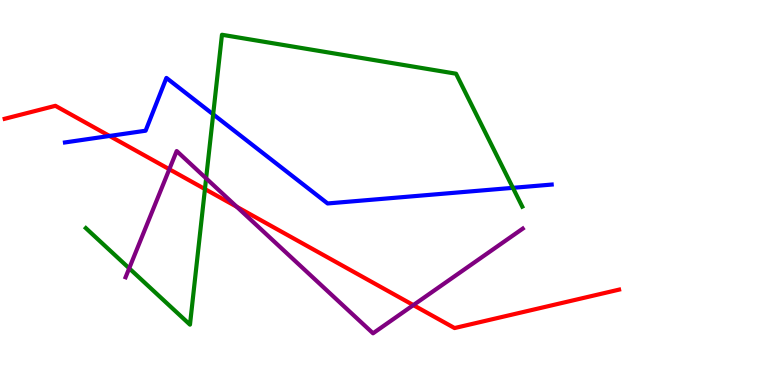[{'lines': ['blue', 'red'], 'intersections': [{'x': 1.41, 'y': 6.47}]}, {'lines': ['green', 'red'], 'intersections': [{'x': 2.64, 'y': 5.09}]}, {'lines': ['purple', 'red'], 'intersections': [{'x': 2.18, 'y': 5.6}, {'x': 3.05, 'y': 4.63}, {'x': 5.33, 'y': 2.08}]}, {'lines': ['blue', 'green'], 'intersections': [{'x': 2.75, 'y': 7.03}, {'x': 6.62, 'y': 5.12}]}, {'lines': ['blue', 'purple'], 'intersections': []}, {'lines': ['green', 'purple'], 'intersections': [{'x': 1.67, 'y': 3.03}, {'x': 2.66, 'y': 5.37}]}]